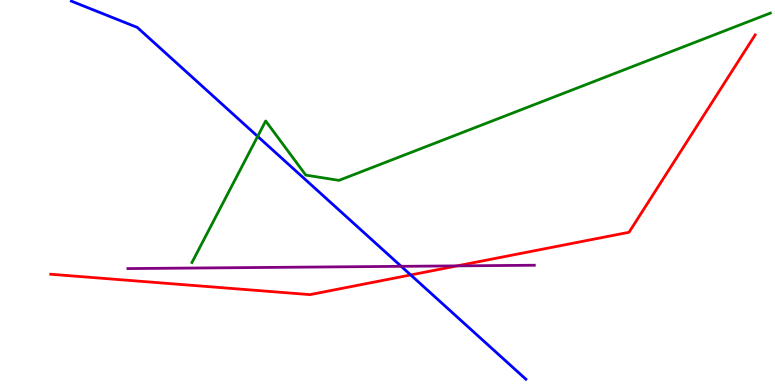[{'lines': ['blue', 'red'], 'intersections': [{'x': 5.3, 'y': 2.86}]}, {'lines': ['green', 'red'], 'intersections': []}, {'lines': ['purple', 'red'], 'intersections': [{'x': 5.9, 'y': 3.09}]}, {'lines': ['blue', 'green'], 'intersections': [{'x': 3.32, 'y': 6.46}]}, {'lines': ['blue', 'purple'], 'intersections': [{'x': 5.18, 'y': 3.08}]}, {'lines': ['green', 'purple'], 'intersections': []}]